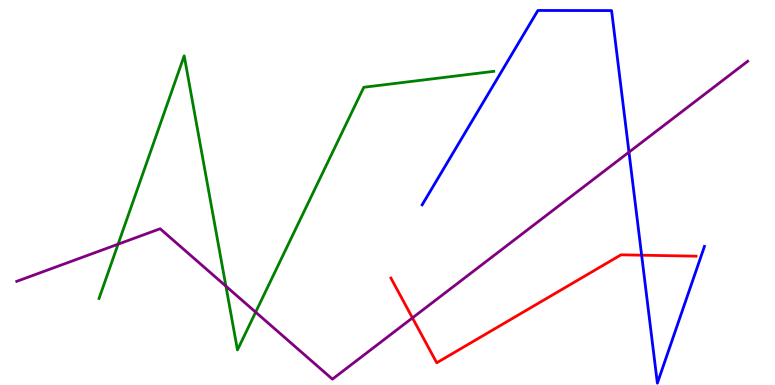[{'lines': ['blue', 'red'], 'intersections': [{'x': 8.28, 'y': 3.37}]}, {'lines': ['green', 'red'], 'intersections': []}, {'lines': ['purple', 'red'], 'intersections': [{'x': 5.32, 'y': 1.74}]}, {'lines': ['blue', 'green'], 'intersections': []}, {'lines': ['blue', 'purple'], 'intersections': [{'x': 8.12, 'y': 6.05}]}, {'lines': ['green', 'purple'], 'intersections': [{'x': 1.52, 'y': 3.66}, {'x': 2.92, 'y': 2.57}, {'x': 3.3, 'y': 1.89}]}]